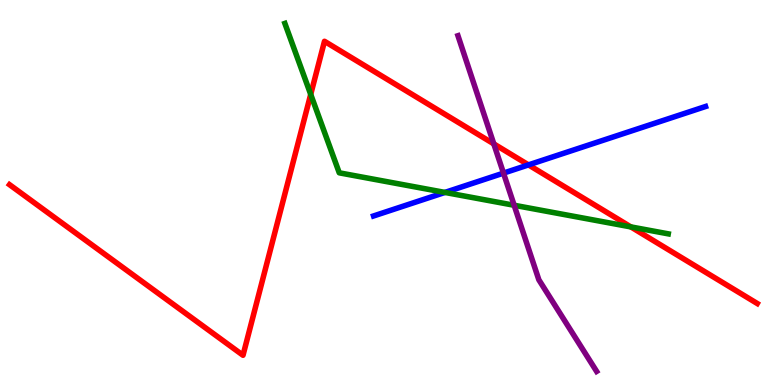[{'lines': ['blue', 'red'], 'intersections': [{'x': 6.82, 'y': 5.72}]}, {'lines': ['green', 'red'], 'intersections': [{'x': 4.01, 'y': 7.55}, {'x': 8.14, 'y': 4.11}]}, {'lines': ['purple', 'red'], 'intersections': [{'x': 6.37, 'y': 6.26}]}, {'lines': ['blue', 'green'], 'intersections': [{'x': 5.74, 'y': 5.0}]}, {'lines': ['blue', 'purple'], 'intersections': [{'x': 6.5, 'y': 5.5}]}, {'lines': ['green', 'purple'], 'intersections': [{'x': 6.63, 'y': 4.67}]}]